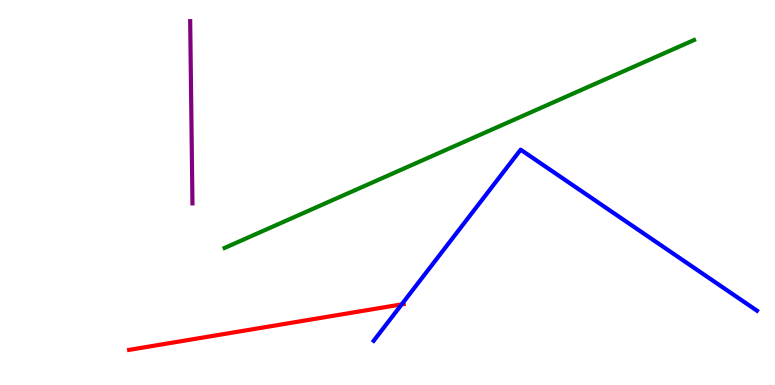[{'lines': ['blue', 'red'], 'intersections': [{'x': 5.18, 'y': 2.09}]}, {'lines': ['green', 'red'], 'intersections': []}, {'lines': ['purple', 'red'], 'intersections': []}, {'lines': ['blue', 'green'], 'intersections': []}, {'lines': ['blue', 'purple'], 'intersections': []}, {'lines': ['green', 'purple'], 'intersections': []}]